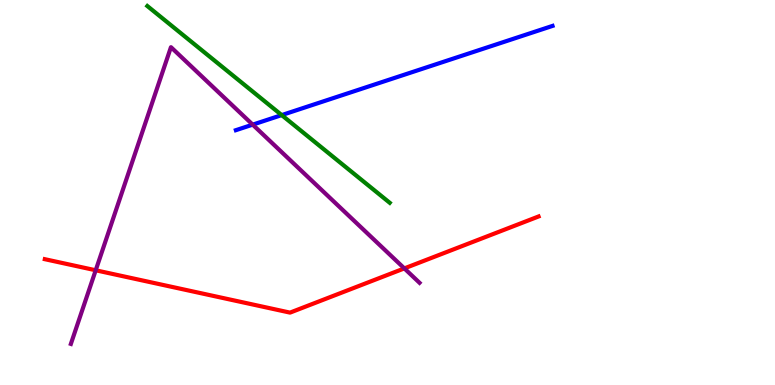[{'lines': ['blue', 'red'], 'intersections': []}, {'lines': ['green', 'red'], 'intersections': []}, {'lines': ['purple', 'red'], 'intersections': [{'x': 1.23, 'y': 2.98}, {'x': 5.22, 'y': 3.03}]}, {'lines': ['blue', 'green'], 'intersections': [{'x': 3.63, 'y': 7.01}]}, {'lines': ['blue', 'purple'], 'intersections': [{'x': 3.26, 'y': 6.76}]}, {'lines': ['green', 'purple'], 'intersections': []}]